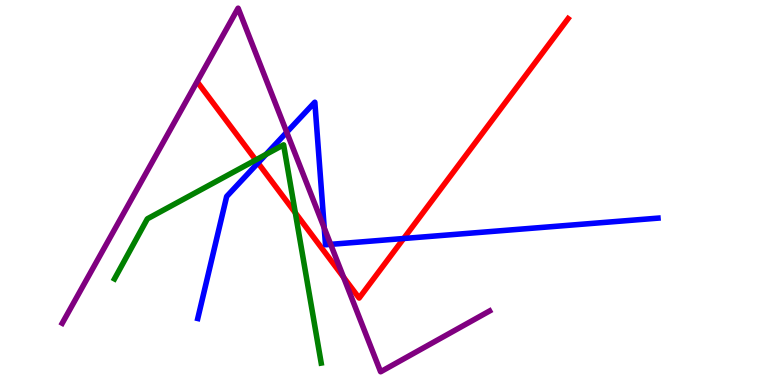[{'lines': ['blue', 'red'], 'intersections': [{'x': 3.33, 'y': 5.77}, {'x': 5.21, 'y': 3.81}]}, {'lines': ['green', 'red'], 'intersections': [{'x': 3.3, 'y': 5.85}, {'x': 3.81, 'y': 4.47}]}, {'lines': ['purple', 'red'], 'intersections': [{'x': 4.43, 'y': 2.8}]}, {'lines': ['blue', 'green'], 'intersections': [{'x': 3.43, 'y': 5.99}]}, {'lines': ['blue', 'purple'], 'intersections': [{'x': 3.7, 'y': 6.57}, {'x': 4.18, 'y': 4.08}, {'x': 4.27, 'y': 3.65}]}, {'lines': ['green', 'purple'], 'intersections': []}]